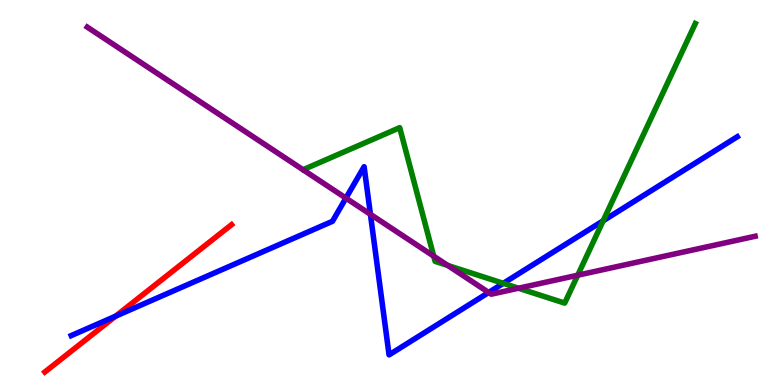[{'lines': ['blue', 'red'], 'intersections': [{'x': 1.49, 'y': 1.79}]}, {'lines': ['green', 'red'], 'intersections': []}, {'lines': ['purple', 'red'], 'intersections': []}, {'lines': ['blue', 'green'], 'intersections': [{'x': 6.49, 'y': 2.64}, {'x': 7.78, 'y': 4.27}]}, {'lines': ['blue', 'purple'], 'intersections': [{'x': 4.46, 'y': 4.85}, {'x': 4.78, 'y': 4.43}, {'x': 6.31, 'y': 2.4}]}, {'lines': ['green', 'purple'], 'intersections': [{'x': 5.6, 'y': 3.35}, {'x': 5.78, 'y': 3.11}, {'x': 6.69, 'y': 2.51}, {'x': 7.45, 'y': 2.85}]}]